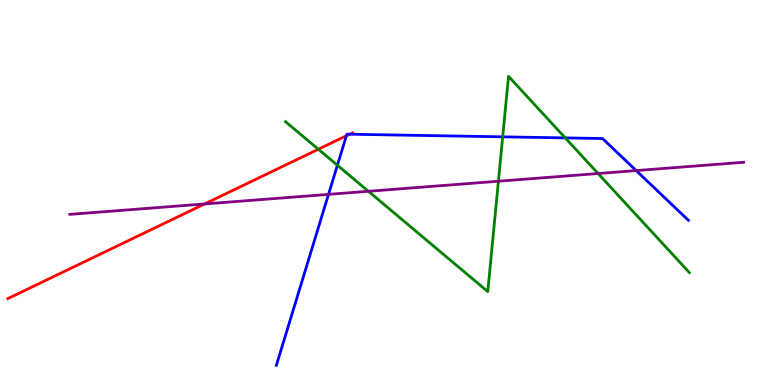[{'lines': ['blue', 'red'], 'intersections': [{'x': 4.47, 'y': 6.47}, {'x': 4.51, 'y': 6.51}]}, {'lines': ['green', 'red'], 'intersections': [{'x': 4.11, 'y': 6.12}]}, {'lines': ['purple', 'red'], 'intersections': [{'x': 2.64, 'y': 4.7}]}, {'lines': ['blue', 'green'], 'intersections': [{'x': 4.35, 'y': 5.71}, {'x': 6.49, 'y': 6.45}, {'x': 7.29, 'y': 6.42}]}, {'lines': ['blue', 'purple'], 'intersections': [{'x': 4.24, 'y': 4.95}, {'x': 8.21, 'y': 5.57}]}, {'lines': ['green', 'purple'], 'intersections': [{'x': 4.75, 'y': 5.03}, {'x': 6.43, 'y': 5.29}, {'x': 7.72, 'y': 5.49}]}]